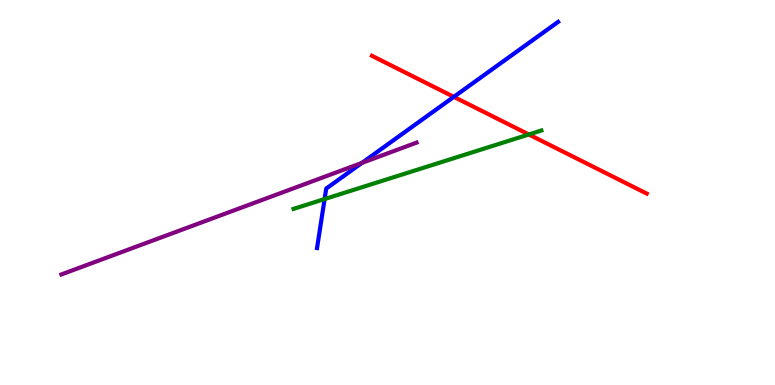[{'lines': ['blue', 'red'], 'intersections': [{'x': 5.86, 'y': 7.48}]}, {'lines': ['green', 'red'], 'intersections': [{'x': 6.82, 'y': 6.51}]}, {'lines': ['purple', 'red'], 'intersections': []}, {'lines': ['blue', 'green'], 'intersections': [{'x': 4.19, 'y': 4.83}]}, {'lines': ['blue', 'purple'], 'intersections': [{'x': 4.67, 'y': 5.77}]}, {'lines': ['green', 'purple'], 'intersections': []}]